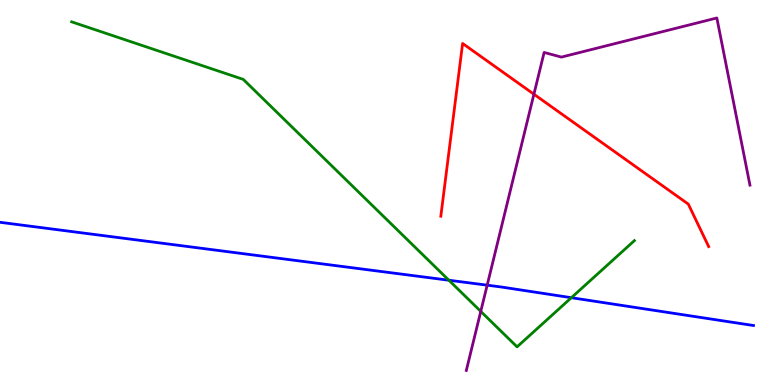[{'lines': ['blue', 'red'], 'intersections': []}, {'lines': ['green', 'red'], 'intersections': []}, {'lines': ['purple', 'red'], 'intersections': [{'x': 6.89, 'y': 7.55}]}, {'lines': ['blue', 'green'], 'intersections': [{'x': 5.79, 'y': 2.72}, {'x': 7.37, 'y': 2.27}]}, {'lines': ['blue', 'purple'], 'intersections': [{'x': 6.29, 'y': 2.59}]}, {'lines': ['green', 'purple'], 'intersections': [{'x': 6.2, 'y': 1.91}]}]